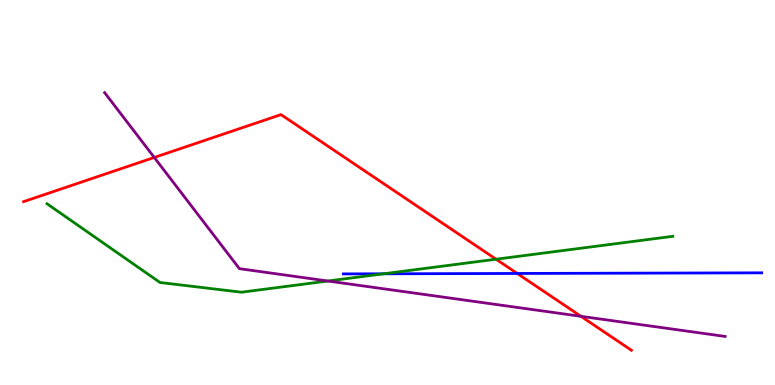[{'lines': ['blue', 'red'], 'intersections': [{'x': 6.67, 'y': 2.9}]}, {'lines': ['green', 'red'], 'intersections': [{'x': 6.4, 'y': 3.27}]}, {'lines': ['purple', 'red'], 'intersections': [{'x': 1.99, 'y': 5.91}, {'x': 7.5, 'y': 1.78}]}, {'lines': ['blue', 'green'], 'intersections': [{'x': 4.95, 'y': 2.89}]}, {'lines': ['blue', 'purple'], 'intersections': []}, {'lines': ['green', 'purple'], 'intersections': [{'x': 4.23, 'y': 2.7}]}]